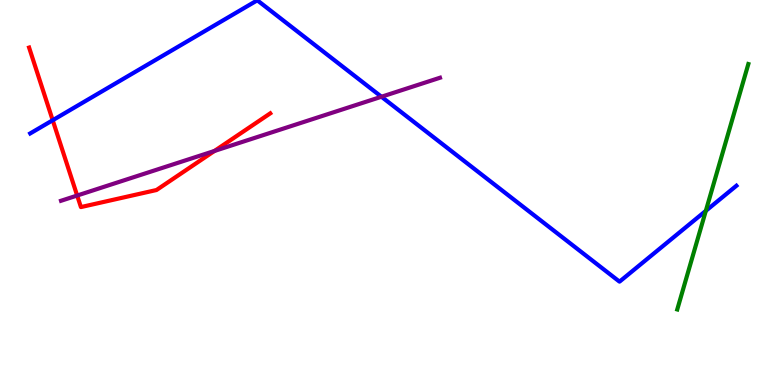[{'lines': ['blue', 'red'], 'intersections': [{'x': 0.68, 'y': 6.88}]}, {'lines': ['green', 'red'], 'intersections': []}, {'lines': ['purple', 'red'], 'intersections': [{'x': 0.996, 'y': 4.92}, {'x': 2.77, 'y': 6.08}]}, {'lines': ['blue', 'green'], 'intersections': [{'x': 9.11, 'y': 4.52}]}, {'lines': ['blue', 'purple'], 'intersections': [{'x': 4.92, 'y': 7.49}]}, {'lines': ['green', 'purple'], 'intersections': []}]